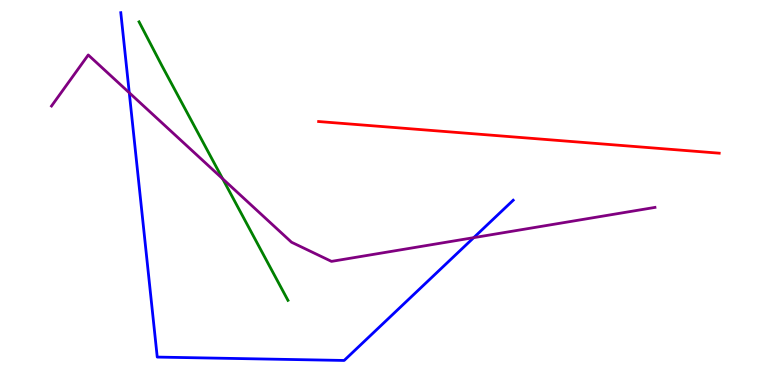[{'lines': ['blue', 'red'], 'intersections': []}, {'lines': ['green', 'red'], 'intersections': []}, {'lines': ['purple', 'red'], 'intersections': []}, {'lines': ['blue', 'green'], 'intersections': []}, {'lines': ['blue', 'purple'], 'intersections': [{'x': 1.67, 'y': 7.59}, {'x': 6.11, 'y': 3.83}]}, {'lines': ['green', 'purple'], 'intersections': [{'x': 2.87, 'y': 5.36}]}]